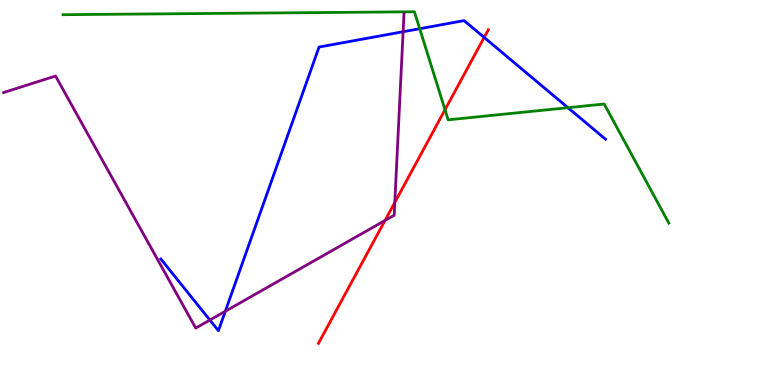[{'lines': ['blue', 'red'], 'intersections': [{'x': 6.25, 'y': 9.03}]}, {'lines': ['green', 'red'], 'intersections': [{'x': 5.74, 'y': 7.15}]}, {'lines': ['purple', 'red'], 'intersections': [{'x': 4.97, 'y': 4.27}, {'x': 5.09, 'y': 4.74}]}, {'lines': ['blue', 'green'], 'intersections': [{'x': 5.42, 'y': 9.25}, {'x': 7.33, 'y': 7.2}]}, {'lines': ['blue', 'purple'], 'intersections': [{'x': 2.71, 'y': 1.69}, {'x': 2.91, 'y': 1.91}, {'x': 5.2, 'y': 9.18}]}, {'lines': ['green', 'purple'], 'intersections': []}]